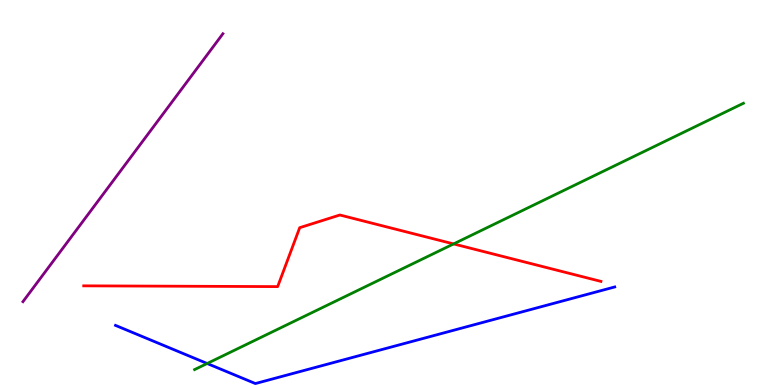[{'lines': ['blue', 'red'], 'intersections': []}, {'lines': ['green', 'red'], 'intersections': [{'x': 5.85, 'y': 3.66}]}, {'lines': ['purple', 'red'], 'intersections': []}, {'lines': ['blue', 'green'], 'intersections': [{'x': 2.67, 'y': 0.559}]}, {'lines': ['blue', 'purple'], 'intersections': []}, {'lines': ['green', 'purple'], 'intersections': []}]